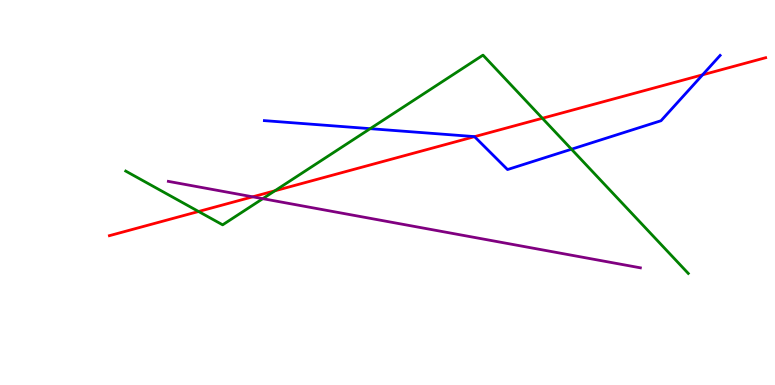[{'lines': ['blue', 'red'], 'intersections': [{'x': 6.12, 'y': 6.45}, {'x': 9.07, 'y': 8.06}]}, {'lines': ['green', 'red'], 'intersections': [{'x': 2.56, 'y': 4.51}, {'x': 3.55, 'y': 5.04}, {'x': 7.0, 'y': 6.93}]}, {'lines': ['purple', 'red'], 'intersections': [{'x': 3.26, 'y': 4.89}]}, {'lines': ['blue', 'green'], 'intersections': [{'x': 4.78, 'y': 6.66}, {'x': 7.37, 'y': 6.12}]}, {'lines': ['blue', 'purple'], 'intersections': []}, {'lines': ['green', 'purple'], 'intersections': [{'x': 3.39, 'y': 4.84}]}]